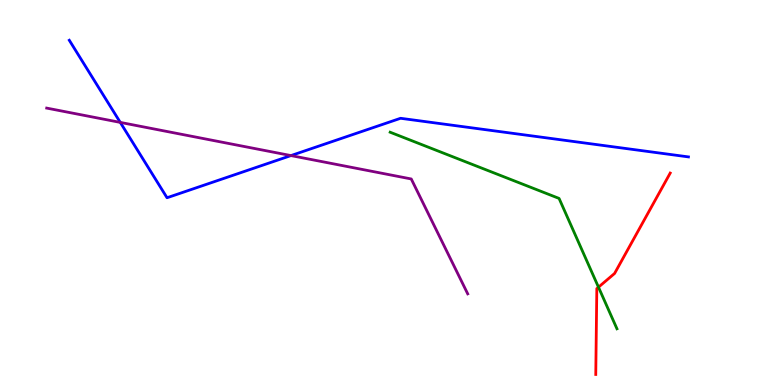[{'lines': ['blue', 'red'], 'intersections': []}, {'lines': ['green', 'red'], 'intersections': [{'x': 7.72, 'y': 2.54}]}, {'lines': ['purple', 'red'], 'intersections': []}, {'lines': ['blue', 'green'], 'intersections': []}, {'lines': ['blue', 'purple'], 'intersections': [{'x': 1.55, 'y': 6.82}, {'x': 3.75, 'y': 5.96}]}, {'lines': ['green', 'purple'], 'intersections': []}]